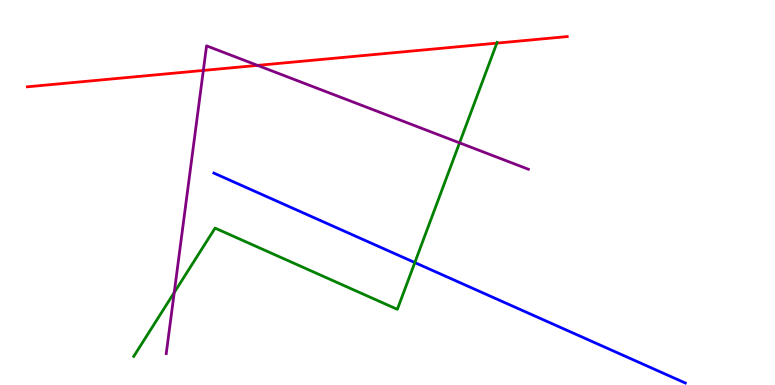[{'lines': ['blue', 'red'], 'intersections': []}, {'lines': ['green', 'red'], 'intersections': [{'x': 6.41, 'y': 8.88}]}, {'lines': ['purple', 'red'], 'intersections': [{'x': 2.62, 'y': 8.17}, {'x': 3.32, 'y': 8.3}]}, {'lines': ['blue', 'green'], 'intersections': [{'x': 5.35, 'y': 3.18}]}, {'lines': ['blue', 'purple'], 'intersections': []}, {'lines': ['green', 'purple'], 'intersections': [{'x': 2.25, 'y': 2.4}, {'x': 5.93, 'y': 6.29}]}]